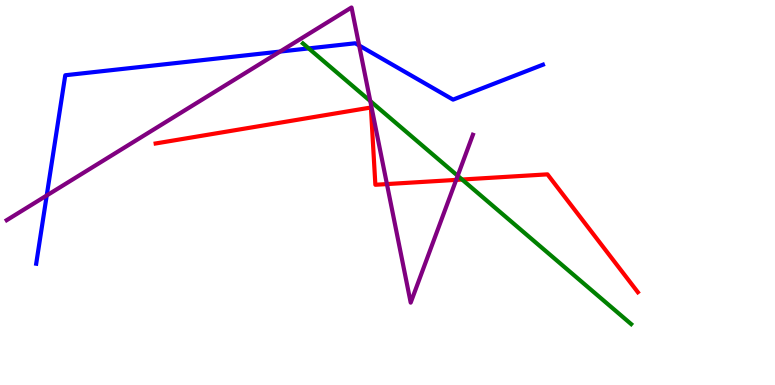[{'lines': ['blue', 'red'], 'intersections': []}, {'lines': ['green', 'red'], 'intersections': [{'x': 5.96, 'y': 5.34}]}, {'lines': ['purple', 'red'], 'intersections': [{'x': 4.99, 'y': 5.22}, {'x': 5.89, 'y': 5.33}]}, {'lines': ['blue', 'green'], 'intersections': [{'x': 3.98, 'y': 8.74}]}, {'lines': ['blue', 'purple'], 'intersections': [{'x': 0.603, 'y': 4.92}, {'x': 3.61, 'y': 8.66}, {'x': 4.63, 'y': 8.82}]}, {'lines': ['green', 'purple'], 'intersections': [{'x': 4.78, 'y': 7.38}, {'x': 5.91, 'y': 5.43}]}]